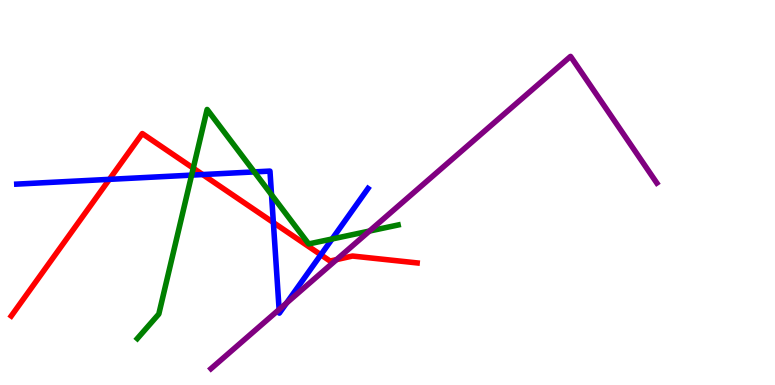[{'lines': ['blue', 'red'], 'intersections': [{'x': 1.41, 'y': 5.34}, {'x': 2.62, 'y': 5.47}, {'x': 3.53, 'y': 4.22}, {'x': 4.14, 'y': 3.38}]}, {'lines': ['green', 'red'], 'intersections': [{'x': 2.49, 'y': 5.63}]}, {'lines': ['purple', 'red'], 'intersections': [{'x': 4.34, 'y': 3.26}]}, {'lines': ['blue', 'green'], 'intersections': [{'x': 2.47, 'y': 5.45}, {'x': 3.28, 'y': 5.53}, {'x': 3.5, 'y': 4.94}, {'x': 4.29, 'y': 3.79}]}, {'lines': ['blue', 'purple'], 'intersections': [{'x': 3.6, 'y': 1.96}, {'x': 3.7, 'y': 2.13}]}, {'lines': ['green', 'purple'], 'intersections': [{'x': 4.77, 'y': 4.0}]}]